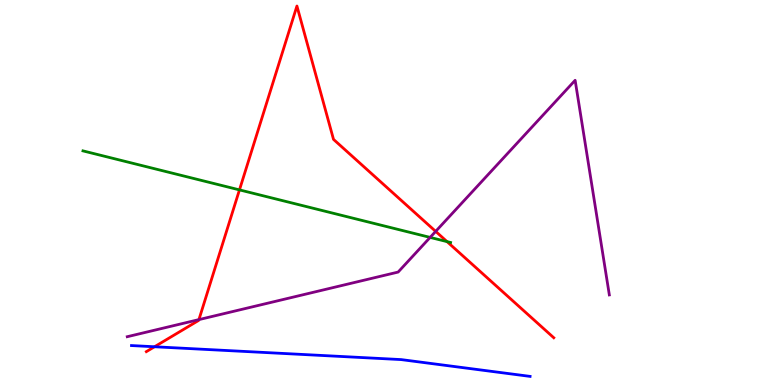[{'lines': ['blue', 'red'], 'intersections': [{'x': 1.99, 'y': 0.993}]}, {'lines': ['green', 'red'], 'intersections': [{'x': 3.09, 'y': 5.07}, {'x': 5.77, 'y': 3.72}]}, {'lines': ['purple', 'red'], 'intersections': [{'x': 2.57, 'y': 1.7}, {'x': 5.62, 'y': 3.99}]}, {'lines': ['blue', 'green'], 'intersections': []}, {'lines': ['blue', 'purple'], 'intersections': []}, {'lines': ['green', 'purple'], 'intersections': [{'x': 5.55, 'y': 3.83}]}]